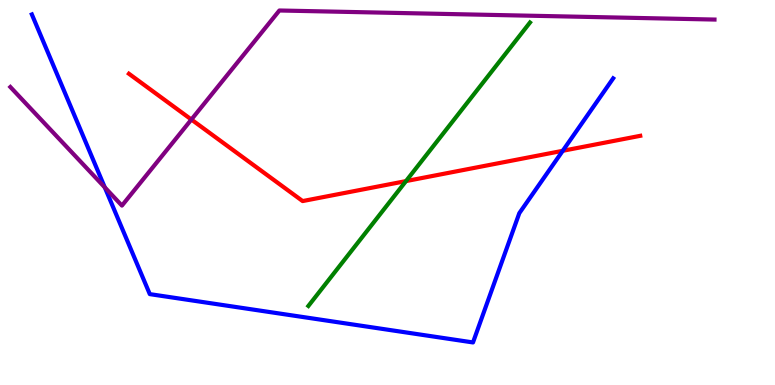[{'lines': ['blue', 'red'], 'intersections': [{'x': 7.26, 'y': 6.08}]}, {'lines': ['green', 'red'], 'intersections': [{'x': 5.24, 'y': 5.3}]}, {'lines': ['purple', 'red'], 'intersections': [{'x': 2.47, 'y': 6.9}]}, {'lines': ['blue', 'green'], 'intersections': []}, {'lines': ['blue', 'purple'], 'intersections': [{'x': 1.35, 'y': 5.13}]}, {'lines': ['green', 'purple'], 'intersections': []}]